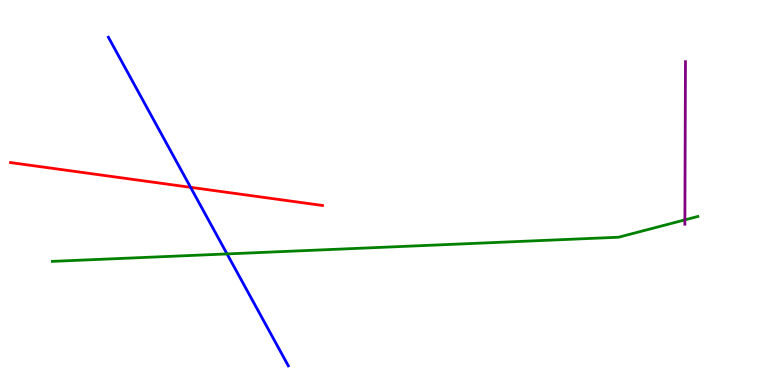[{'lines': ['blue', 'red'], 'intersections': [{'x': 2.46, 'y': 5.13}]}, {'lines': ['green', 'red'], 'intersections': []}, {'lines': ['purple', 'red'], 'intersections': []}, {'lines': ['blue', 'green'], 'intersections': [{'x': 2.93, 'y': 3.4}]}, {'lines': ['blue', 'purple'], 'intersections': []}, {'lines': ['green', 'purple'], 'intersections': [{'x': 8.84, 'y': 4.29}]}]